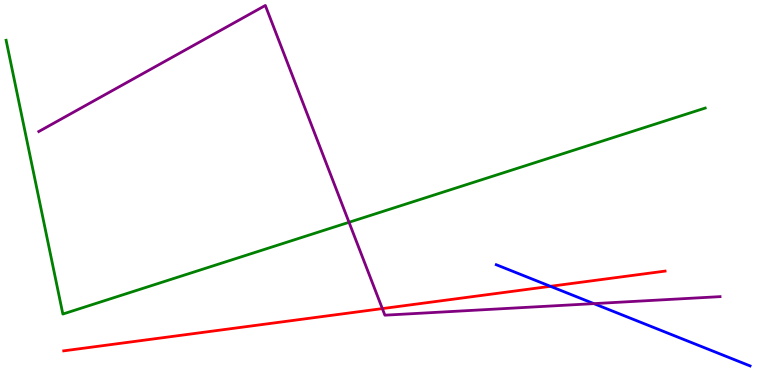[{'lines': ['blue', 'red'], 'intersections': [{'x': 7.1, 'y': 2.56}]}, {'lines': ['green', 'red'], 'intersections': []}, {'lines': ['purple', 'red'], 'intersections': [{'x': 4.93, 'y': 1.98}]}, {'lines': ['blue', 'green'], 'intersections': []}, {'lines': ['blue', 'purple'], 'intersections': [{'x': 7.66, 'y': 2.11}]}, {'lines': ['green', 'purple'], 'intersections': [{'x': 4.5, 'y': 4.23}]}]